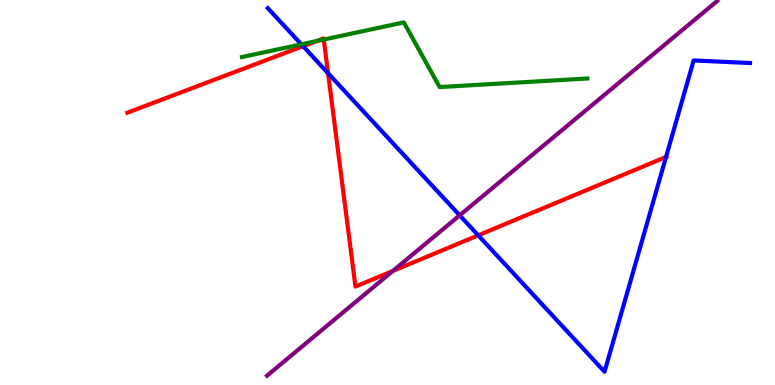[{'lines': ['blue', 'red'], 'intersections': [{'x': 3.91, 'y': 8.8}, {'x': 4.23, 'y': 8.1}, {'x': 6.17, 'y': 3.89}, {'x': 8.59, 'y': 5.92}]}, {'lines': ['green', 'red'], 'intersections': [{'x': 4.08, 'y': 8.93}, {'x': 4.18, 'y': 8.97}]}, {'lines': ['purple', 'red'], 'intersections': [{'x': 5.07, 'y': 2.96}]}, {'lines': ['blue', 'green'], 'intersections': [{'x': 3.89, 'y': 8.85}]}, {'lines': ['blue', 'purple'], 'intersections': [{'x': 5.93, 'y': 4.41}]}, {'lines': ['green', 'purple'], 'intersections': []}]